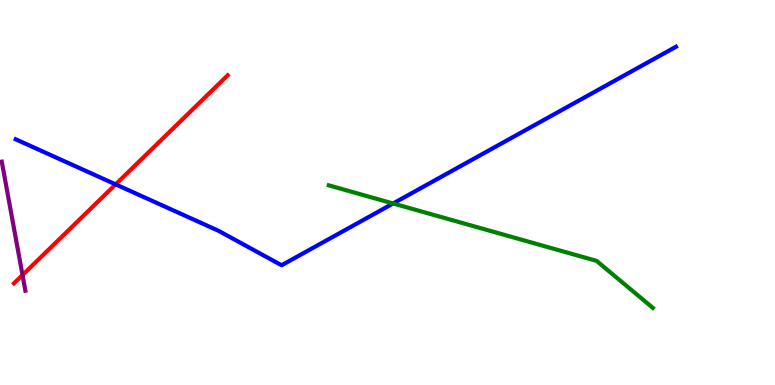[{'lines': ['blue', 'red'], 'intersections': [{'x': 1.49, 'y': 5.21}]}, {'lines': ['green', 'red'], 'intersections': []}, {'lines': ['purple', 'red'], 'intersections': [{'x': 0.291, 'y': 2.86}]}, {'lines': ['blue', 'green'], 'intersections': [{'x': 5.07, 'y': 4.71}]}, {'lines': ['blue', 'purple'], 'intersections': []}, {'lines': ['green', 'purple'], 'intersections': []}]